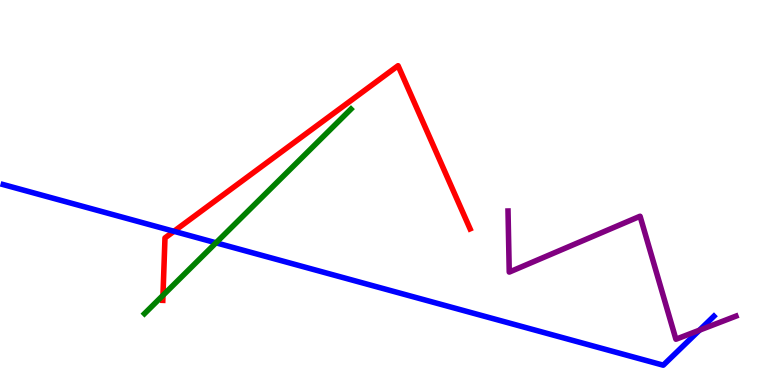[{'lines': ['blue', 'red'], 'intersections': [{'x': 2.24, 'y': 3.99}]}, {'lines': ['green', 'red'], 'intersections': [{'x': 2.1, 'y': 2.33}]}, {'lines': ['purple', 'red'], 'intersections': []}, {'lines': ['blue', 'green'], 'intersections': [{'x': 2.79, 'y': 3.69}]}, {'lines': ['blue', 'purple'], 'intersections': [{'x': 9.03, 'y': 1.42}]}, {'lines': ['green', 'purple'], 'intersections': []}]